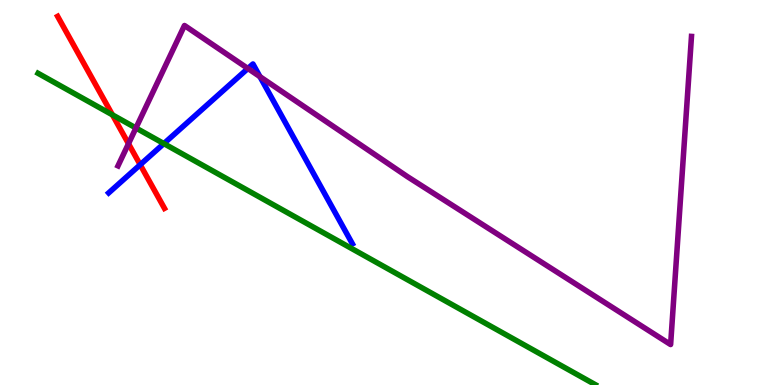[{'lines': ['blue', 'red'], 'intersections': [{'x': 1.81, 'y': 5.72}]}, {'lines': ['green', 'red'], 'intersections': [{'x': 1.45, 'y': 7.02}]}, {'lines': ['purple', 'red'], 'intersections': [{'x': 1.66, 'y': 6.27}]}, {'lines': ['blue', 'green'], 'intersections': [{'x': 2.11, 'y': 6.27}]}, {'lines': ['blue', 'purple'], 'intersections': [{'x': 3.2, 'y': 8.22}, {'x': 3.35, 'y': 8.01}]}, {'lines': ['green', 'purple'], 'intersections': [{'x': 1.75, 'y': 6.68}]}]